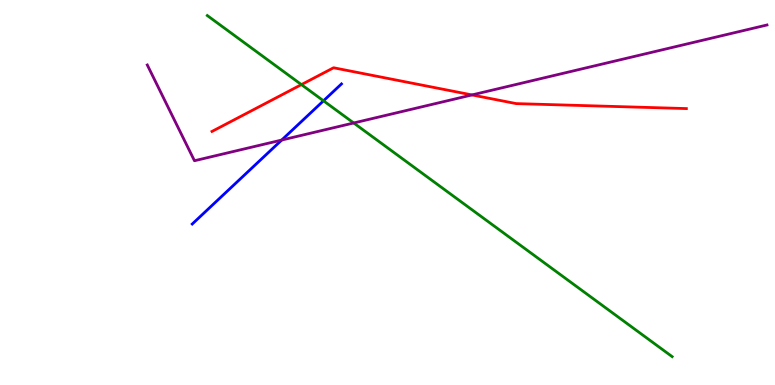[{'lines': ['blue', 'red'], 'intersections': []}, {'lines': ['green', 'red'], 'intersections': [{'x': 3.89, 'y': 7.8}]}, {'lines': ['purple', 'red'], 'intersections': [{'x': 6.09, 'y': 7.53}]}, {'lines': ['blue', 'green'], 'intersections': [{'x': 4.17, 'y': 7.38}]}, {'lines': ['blue', 'purple'], 'intersections': [{'x': 3.63, 'y': 6.36}]}, {'lines': ['green', 'purple'], 'intersections': [{'x': 4.56, 'y': 6.81}]}]